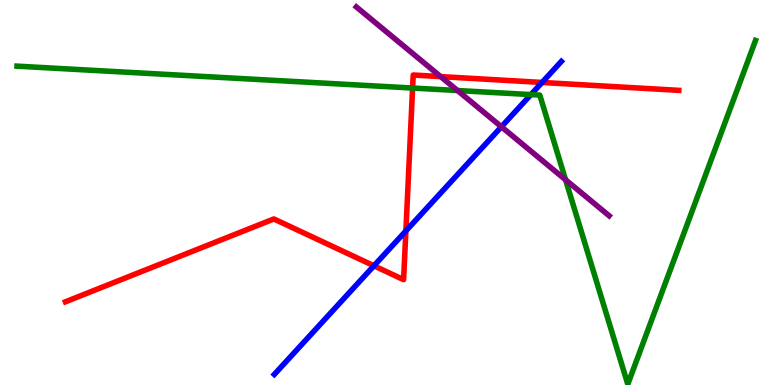[{'lines': ['blue', 'red'], 'intersections': [{'x': 4.82, 'y': 3.1}, {'x': 5.24, 'y': 4.0}, {'x': 6.99, 'y': 7.86}]}, {'lines': ['green', 'red'], 'intersections': [{'x': 5.32, 'y': 7.71}]}, {'lines': ['purple', 'red'], 'intersections': [{'x': 5.69, 'y': 8.01}]}, {'lines': ['blue', 'green'], 'intersections': [{'x': 6.85, 'y': 7.54}]}, {'lines': ['blue', 'purple'], 'intersections': [{'x': 6.47, 'y': 6.71}]}, {'lines': ['green', 'purple'], 'intersections': [{'x': 5.9, 'y': 7.65}, {'x': 7.3, 'y': 5.33}]}]